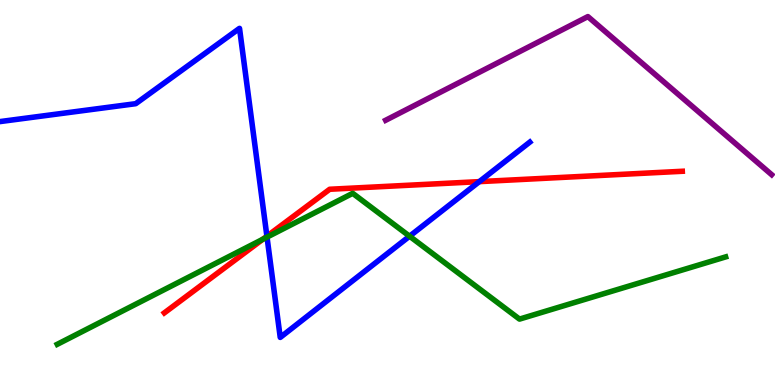[{'lines': ['blue', 'red'], 'intersections': [{'x': 3.44, 'y': 3.86}, {'x': 6.18, 'y': 5.28}]}, {'lines': ['green', 'red'], 'intersections': [{'x': 3.39, 'y': 3.79}]}, {'lines': ['purple', 'red'], 'intersections': []}, {'lines': ['blue', 'green'], 'intersections': [{'x': 3.45, 'y': 3.84}, {'x': 5.28, 'y': 3.86}]}, {'lines': ['blue', 'purple'], 'intersections': []}, {'lines': ['green', 'purple'], 'intersections': []}]